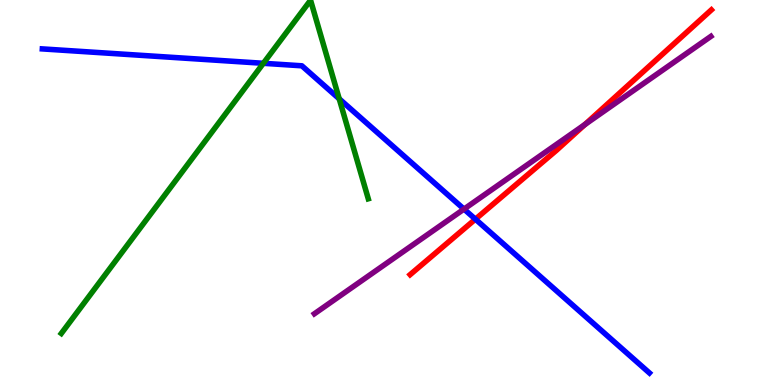[{'lines': ['blue', 'red'], 'intersections': [{'x': 6.13, 'y': 4.31}]}, {'lines': ['green', 'red'], 'intersections': []}, {'lines': ['purple', 'red'], 'intersections': [{'x': 7.55, 'y': 6.77}]}, {'lines': ['blue', 'green'], 'intersections': [{'x': 3.4, 'y': 8.36}, {'x': 4.38, 'y': 7.43}]}, {'lines': ['blue', 'purple'], 'intersections': [{'x': 5.99, 'y': 4.57}]}, {'lines': ['green', 'purple'], 'intersections': []}]